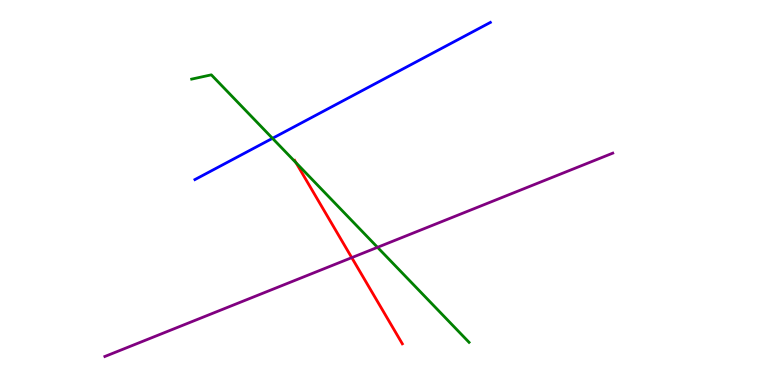[{'lines': ['blue', 'red'], 'intersections': []}, {'lines': ['green', 'red'], 'intersections': [{'x': 3.82, 'y': 5.77}]}, {'lines': ['purple', 'red'], 'intersections': [{'x': 4.54, 'y': 3.31}]}, {'lines': ['blue', 'green'], 'intersections': [{'x': 3.52, 'y': 6.41}]}, {'lines': ['blue', 'purple'], 'intersections': []}, {'lines': ['green', 'purple'], 'intersections': [{'x': 4.87, 'y': 3.58}]}]